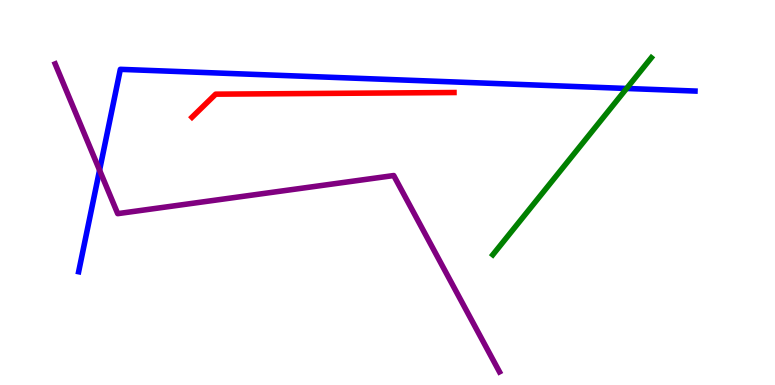[{'lines': ['blue', 'red'], 'intersections': []}, {'lines': ['green', 'red'], 'intersections': []}, {'lines': ['purple', 'red'], 'intersections': []}, {'lines': ['blue', 'green'], 'intersections': [{'x': 8.09, 'y': 7.7}]}, {'lines': ['blue', 'purple'], 'intersections': [{'x': 1.28, 'y': 5.58}]}, {'lines': ['green', 'purple'], 'intersections': []}]